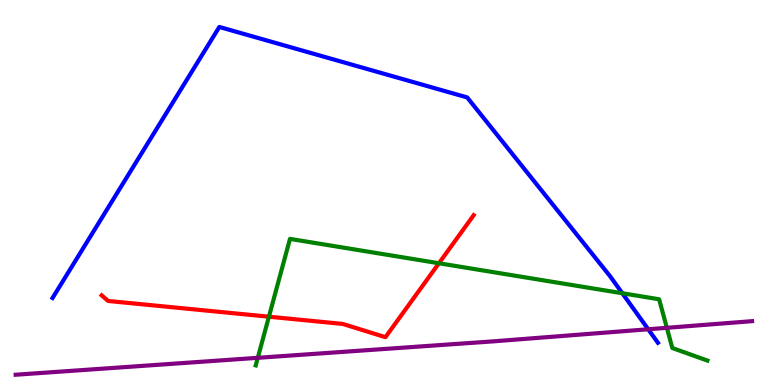[{'lines': ['blue', 'red'], 'intersections': []}, {'lines': ['green', 'red'], 'intersections': [{'x': 3.47, 'y': 1.77}, {'x': 5.66, 'y': 3.16}]}, {'lines': ['purple', 'red'], 'intersections': []}, {'lines': ['blue', 'green'], 'intersections': [{'x': 8.03, 'y': 2.38}]}, {'lines': ['blue', 'purple'], 'intersections': [{'x': 8.36, 'y': 1.45}]}, {'lines': ['green', 'purple'], 'intersections': [{'x': 3.33, 'y': 0.706}, {'x': 8.6, 'y': 1.49}]}]